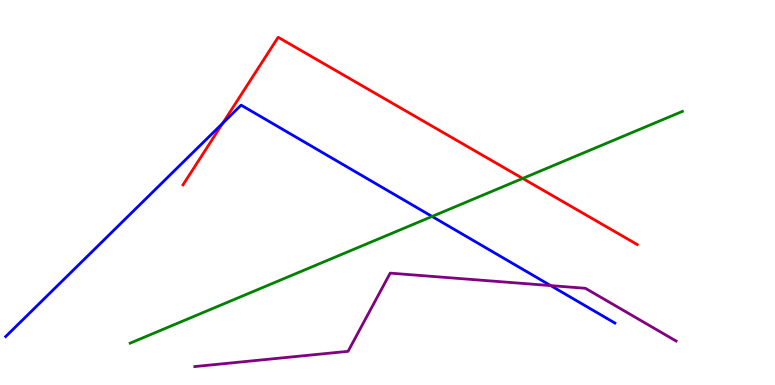[{'lines': ['blue', 'red'], 'intersections': [{'x': 2.87, 'y': 6.8}]}, {'lines': ['green', 'red'], 'intersections': [{'x': 6.74, 'y': 5.37}]}, {'lines': ['purple', 'red'], 'intersections': []}, {'lines': ['blue', 'green'], 'intersections': [{'x': 5.58, 'y': 4.38}]}, {'lines': ['blue', 'purple'], 'intersections': [{'x': 7.11, 'y': 2.58}]}, {'lines': ['green', 'purple'], 'intersections': []}]